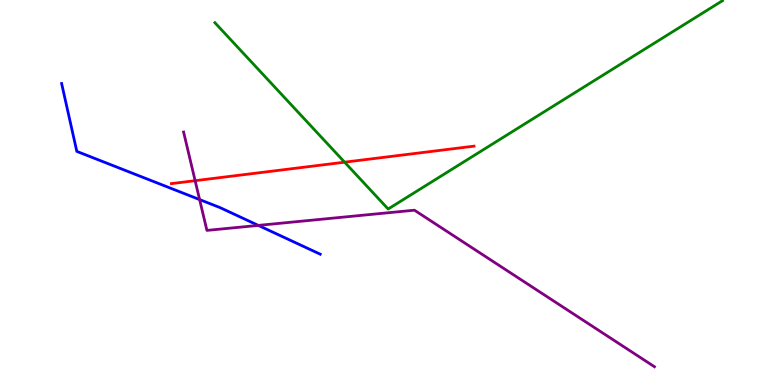[{'lines': ['blue', 'red'], 'intersections': []}, {'lines': ['green', 'red'], 'intersections': [{'x': 4.45, 'y': 5.79}]}, {'lines': ['purple', 'red'], 'intersections': [{'x': 2.52, 'y': 5.31}]}, {'lines': ['blue', 'green'], 'intersections': []}, {'lines': ['blue', 'purple'], 'intersections': [{'x': 2.58, 'y': 4.82}, {'x': 3.33, 'y': 4.15}]}, {'lines': ['green', 'purple'], 'intersections': []}]